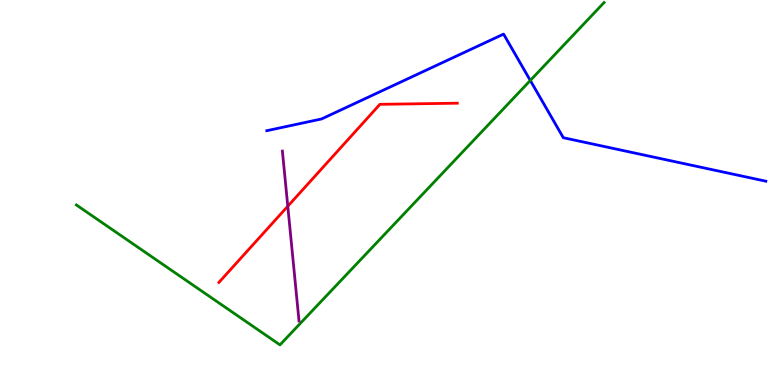[{'lines': ['blue', 'red'], 'intersections': []}, {'lines': ['green', 'red'], 'intersections': []}, {'lines': ['purple', 'red'], 'intersections': [{'x': 3.71, 'y': 4.64}]}, {'lines': ['blue', 'green'], 'intersections': [{'x': 6.84, 'y': 7.91}]}, {'lines': ['blue', 'purple'], 'intersections': []}, {'lines': ['green', 'purple'], 'intersections': []}]